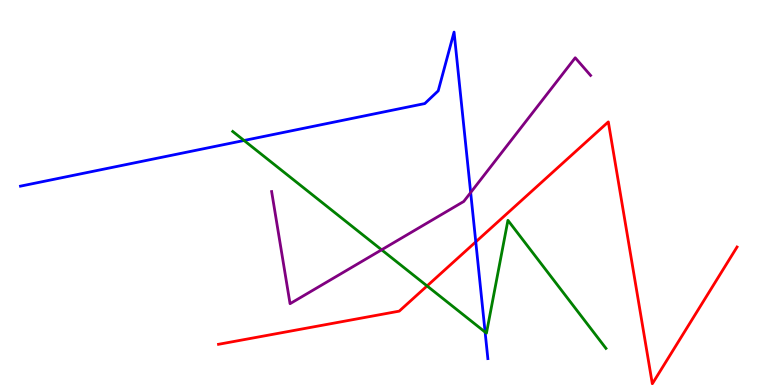[{'lines': ['blue', 'red'], 'intersections': [{'x': 6.14, 'y': 3.72}]}, {'lines': ['green', 'red'], 'intersections': [{'x': 5.51, 'y': 2.57}]}, {'lines': ['purple', 'red'], 'intersections': []}, {'lines': ['blue', 'green'], 'intersections': [{'x': 3.15, 'y': 6.35}, {'x': 6.26, 'y': 1.37}]}, {'lines': ['blue', 'purple'], 'intersections': [{'x': 6.07, 'y': 5.0}]}, {'lines': ['green', 'purple'], 'intersections': [{'x': 4.92, 'y': 3.51}]}]